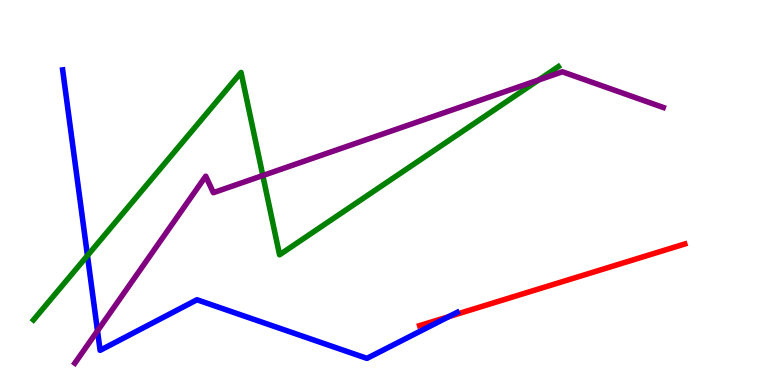[{'lines': ['blue', 'red'], 'intersections': [{'x': 5.79, 'y': 1.77}]}, {'lines': ['green', 'red'], 'intersections': []}, {'lines': ['purple', 'red'], 'intersections': []}, {'lines': ['blue', 'green'], 'intersections': [{'x': 1.13, 'y': 3.36}]}, {'lines': ['blue', 'purple'], 'intersections': [{'x': 1.26, 'y': 1.41}]}, {'lines': ['green', 'purple'], 'intersections': [{'x': 3.39, 'y': 5.44}, {'x': 6.95, 'y': 7.92}]}]